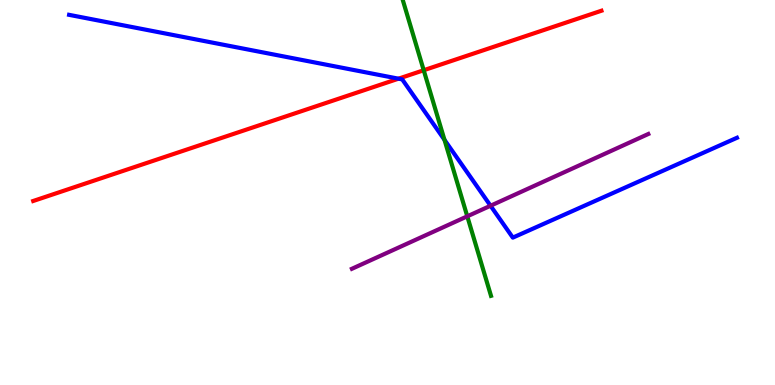[{'lines': ['blue', 'red'], 'intersections': [{'x': 5.14, 'y': 7.96}]}, {'lines': ['green', 'red'], 'intersections': [{'x': 5.47, 'y': 8.18}]}, {'lines': ['purple', 'red'], 'intersections': []}, {'lines': ['blue', 'green'], 'intersections': [{'x': 5.74, 'y': 6.37}]}, {'lines': ['blue', 'purple'], 'intersections': [{'x': 6.33, 'y': 4.66}]}, {'lines': ['green', 'purple'], 'intersections': [{'x': 6.03, 'y': 4.38}]}]